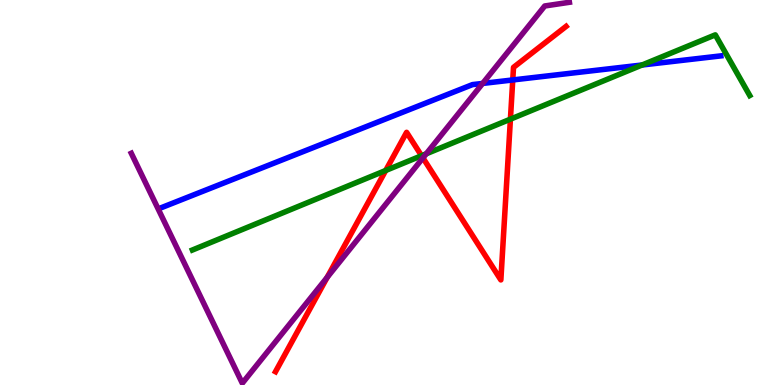[{'lines': ['blue', 'red'], 'intersections': [{'x': 6.62, 'y': 7.92}]}, {'lines': ['green', 'red'], 'intersections': [{'x': 4.98, 'y': 5.57}, {'x': 5.44, 'y': 5.96}, {'x': 6.59, 'y': 6.9}]}, {'lines': ['purple', 'red'], 'intersections': [{'x': 4.22, 'y': 2.8}, {'x': 5.46, 'y': 5.9}]}, {'lines': ['blue', 'green'], 'intersections': [{'x': 8.28, 'y': 8.31}]}, {'lines': ['blue', 'purple'], 'intersections': [{'x': 6.23, 'y': 7.83}]}, {'lines': ['green', 'purple'], 'intersections': [{'x': 5.5, 'y': 6.01}]}]